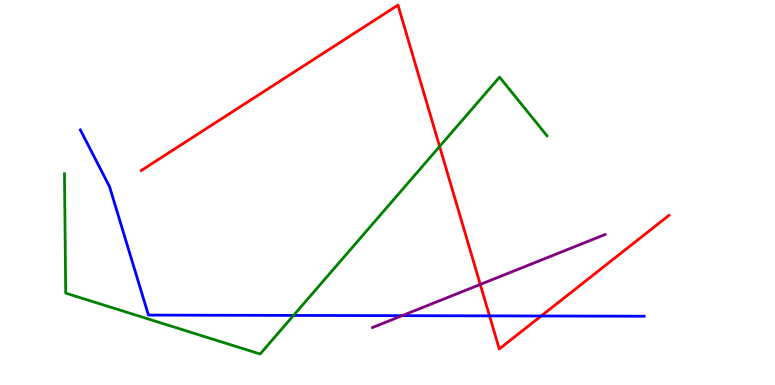[{'lines': ['blue', 'red'], 'intersections': [{'x': 6.32, 'y': 1.8}, {'x': 6.98, 'y': 1.79}]}, {'lines': ['green', 'red'], 'intersections': [{'x': 5.67, 'y': 6.2}]}, {'lines': ['purple', 'red'], 'intersections': [{'x': 6.2, 'y': 2.61}]}, {'lines': ['blue', 'green'], 'intersections': [{'x': 3.79, 'y': 1.81}]}, {'lines': ['blue', 'purple'], 'intersections': [{'x': 5.19, 'y': 1.8}]}, {'lines': ['green', 'purple'], 'intersections': []}]